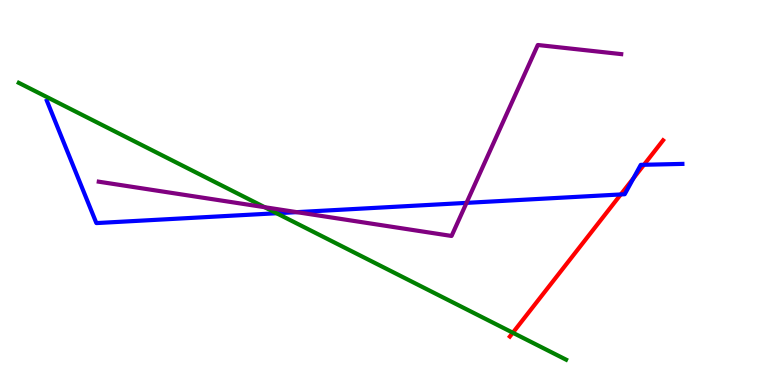[{'lines': ['blue', 'red'], 'intersections': [{'x': 8.01, 'y': 4.95}, {'x': 8.17, 'y': 5.37}, {'x': 8.31, 'y': 5.72}]}, {'lines': ['green', 'red'], 'intersections': [{'x': 6.62, 'y': 1.36}]}, {'lines': ['purple', 'red'], 'intersections': []}, {'lines': ['blue', 'green'], 'intersections': [{'x': 3.57, 'y': 4.46}]}, {'lines': ['blue', 'purple'], 'intersections': [{'x': 3.83, 'y': 4.49}, {'x': 6.02, 'y': 4.73}]}, {'lines': ['green', 'purple'], 'intersections': [{'x': 3.42, 'y': 4.62}]}]